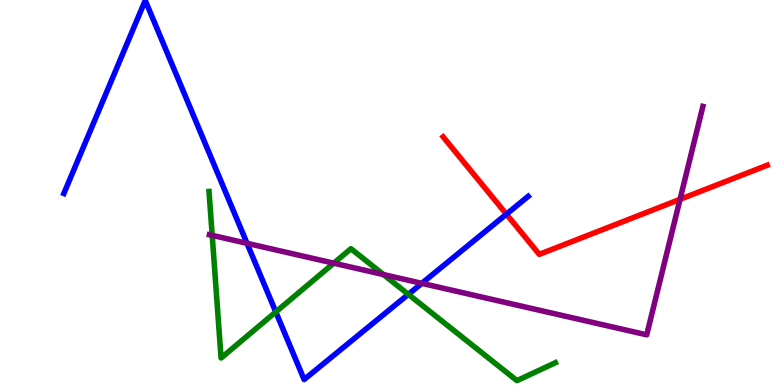[{'lines': ['blue', 'red'], 'intersections': [{'x': 6.53, 'y': 4.44}]}, {'lines': ['green', 'red'], 'intersections': []}, {'lines': ['purple', 'red'], 'intersections': [{'x': 8.77, 'y': 4.82}]}, {'lines': ['blue', 'green'], 'intersections': [{'x': 3.56, 'y': 1.9}, {'x': 5.27, 'y': 2.35}]}, {'lines': ['blue', 'purple'], 'intersections': [{'x': 3.19, 'y': 3.68}, {'x': 5.44, 'y': 2.64}]}, {'lines': ['green', 'purple'], 'intersections': [{'x': 2.74, 'y': 3.89}, {'x': 4.31, 'y': 3.16}, {'x': 4.95, 'y': 2.87}]}]